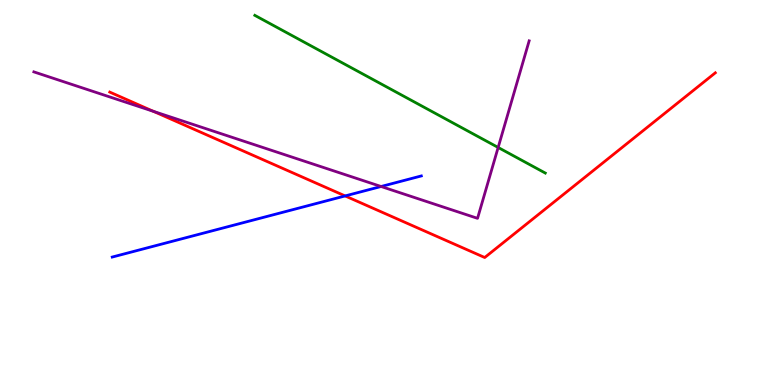[{'lines': ['blue', 'red'], 'intersections': [{'x': 4.45, 'y': 4.91}]}, {'lines': ['green', 'red'], 'intersections': []}, {'lines': ['purple', 'red'], 'intersections': [{'x': 1.98, 'y': 7.11}]}, {'lines': ['blue', 'green'], 'intersections': []}, {'lines': ['blue', 'purple'], 'intersections': [{'x': 4.92, 'y': 5.16}]}, {'lines': ['green', 'purple'], 'intersections': [{'x': 6.43, 'y': 6.17}]}]